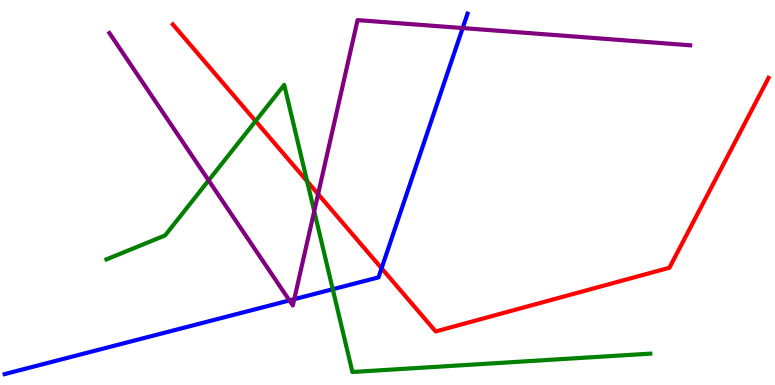[{'lines': ['blue', 'red'], 'intersections': [{'x': 4.92, 'y': 3.03}]}, {'lines': ['green', 'red'], 'intersections': [{'x': 3.3, 'y': 6.86}, {'x': 3.96, 'y': 5.29}]}, {'lines': ['purple', 'red'], 'intersections': [{'x': 4.1, 'y': 4.96}]}, {'lines': ['blue', 'green'], 'intersections': [{'x': 4.29, 'y': 2.49}]}, {'lines': ['blue', 'purple'], 'intersections': [{'x': 3.73, 'y': 2.2}, {'x': 3.8, 'y': 2.23}, {'x': 5.97, 'y': 9.27}]}, {'lines': ['green', 'purple'], 'intersections': [{'x': 2.69, 'y': 5.31}, {'x': 4.05, 'y': 4.51}]}]